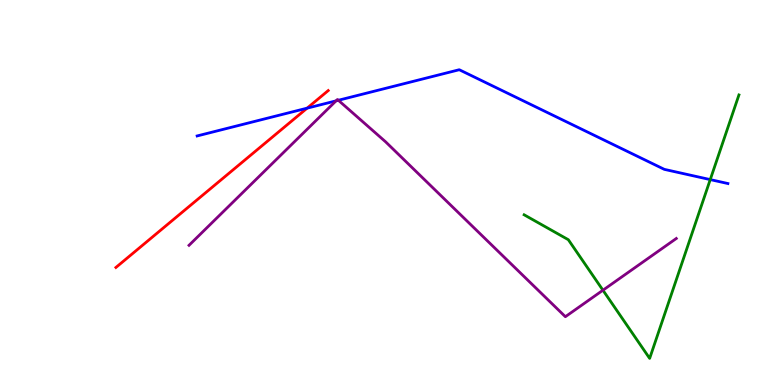[{'lines': ['blue', 'red'], 'intersections': [{'x': 3.96, 'y': 7.19}]}, {'lines': ['green', 'red'], 'intersections': []}, {'lines': ['purple', 'red'], 'intersections': []}, {'lines': ['blue', 'green'], 'intersections': [{'x': 9.16, 'y': 5.34}]}, {'lines': ['blue', 'purple'], 'intersections': [{'x': 4.34, 'y': 7.38}, {'x': 4.37, 'y': 7.4}]}, {'lines': ['green', 'purple'], 'intersections': [{'x': 7.78, 'y': 2.46}]}]